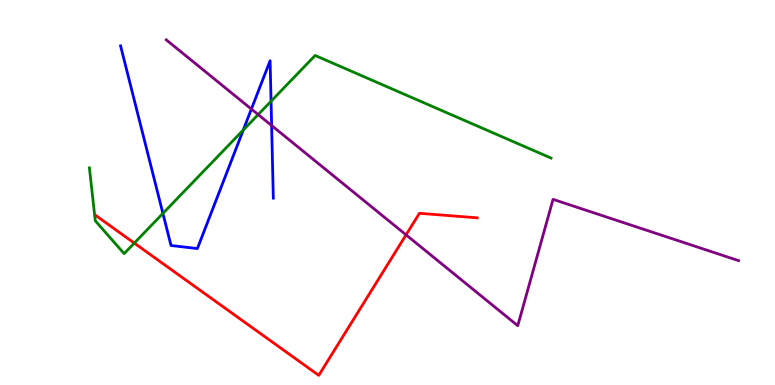[{'lines': ['blue', 'red'], 'intersections': []}, {'lines': ['green', 'red'], 'intersections': [{'x': 1.73, 'y': 3.69}]}, {'lines': ['purple', 'red'], 'intersections': [{'x': 5.24, 'y': 3.9}]}, {'lines': ['blue', 'green'], 'intersections': [{'x': 2.1, 'y': 4.46}, {'x': 3.14, 'y': 6.62}, {'x': 3.5, 'y': 7.37}]}, {'lines': ['blue', 'purple'], 'intersections': [{'x': 3.24, 'y': 7.17}, {'x': 3.5, 'y': 6.74}]}, {'lines': ['green', 'purple'], 'intersections': [{'x': 3.33, 'y': 7.02}]}]